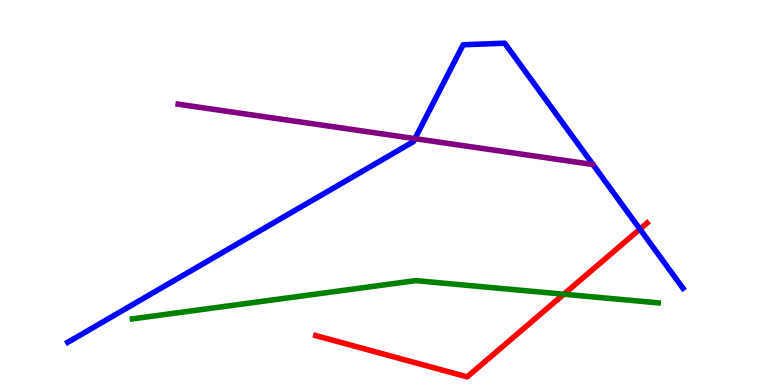[{'lines': ['blue', 'red'], 'intersections': [{'x': 8.26, 'y': 4.05}]}, {'lines': ['green', 'red'], 'intersections': [{'x': 7.27, 'y': 2.36}]}, {'lines': ['purple', 'red'], 'intersections': []}, {'lines': ['blue', 'green'], 'intersections': []}, {'lines': ['blue', 'purple'], 'intersections': [{'x': 5.35, 'y': 6.4}]}, {'lines': ['green', 'purple'], 'intersections': []}]